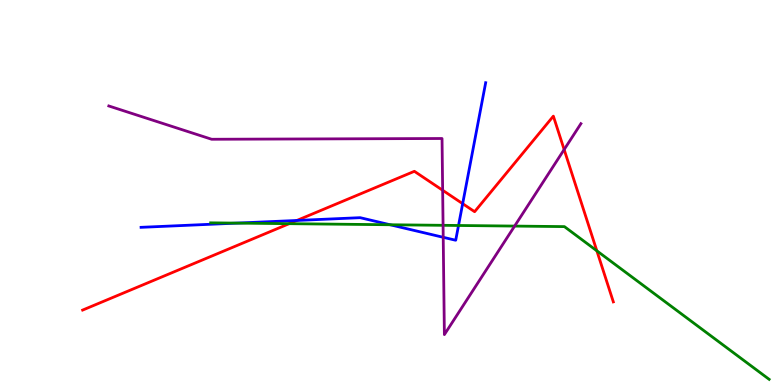[{'lines': ['blue', 'red'], 'intersections': [{'x': 3.83, 'y': 4.27}, {'x': 5.97, 'y': 4.71}]}, {'lines': ['green', 'red'], 'intersections': [{'x': 3.73, 'y': 4.19}, {'x': 7.7, 'y': 3.49}]}, {'lines': ['purple', 'red'], 'intersections': [{'x': 5.71, 'y': 5.06}, {'x': 7.28, 'y': 6.12}]}, {'lines': ['blue', 'green'], 'intersections': [{'x': 3.05, 'y': 4.2}, {'x': 5.03, 'y': 4.16}, {'x': 5.92, 'y': 4.14}]}, {'lines': ['blue', 'purple'], 'intersections': [{'x': 5.72, 'y': 3.84}]}, {'lines': ['green', 'purple'], 'intersections': [{'x': 5.72, 'y': 4.15}, {'x': 6.64, 'y': 4.13}]}]